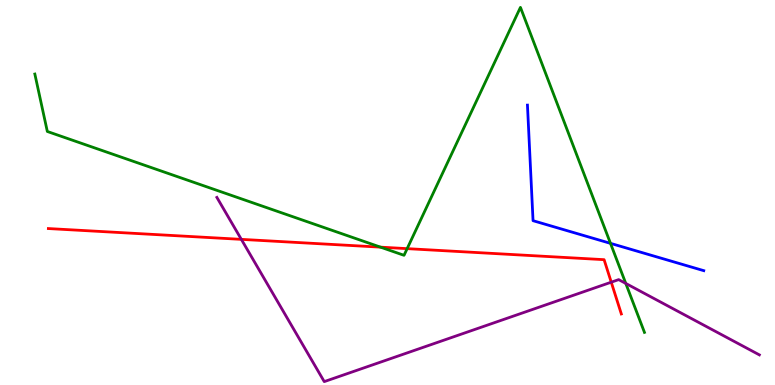[{'lines': ['blue', 'red'], 'intersections': []}, {'lines': ['green', 'red'], 'intersections': [{'x': 4.91, 'y': 3.58}, {'x': 5.25, 'y': 3.54}]}, {'lines': ['purple', 'red'], 'intersections': [{'x': 3.11, 'y': 3.78}, {'x': 7.89, 'y': 2.67}]}, {'lines': ['blue', 'green'], 'intersections': [{'x': 7.88, 'y': 3.68}]}, {'lines': ['blue', 'purple'], 'intersections': []}, {'lines': ['green', 'purple'], 'intersections': [{'x': 8.07, 'y': 2.64}]}]